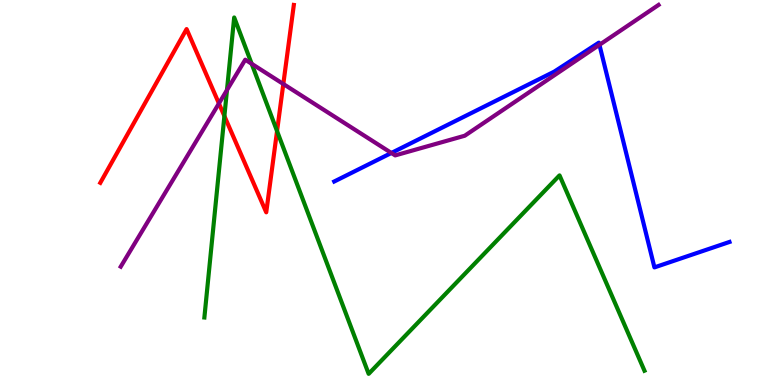[{'lines': ['blue', 'red'], 'intersections': []}, {'lines': ['green', 'red'], 'intersections': [{'x': 2.9, 'y': 6.99}, {'x': 3.57, 'y': 6.6}]}, {'lines': ['purple', 'red'], 'intersections': [{'x': 2.82, 'y': 7.31}, {'x': 3.66, 'y': 7.82}]}, {'lines': ['blue', 'green'], 'intersections': []}, {'lines': ['blue', 'purple'], 'intersections': [{'x': 5.05, 'y': 6.03}, {'x': 7.73, 'y': 8.84}]}, {'lines': ['green', 'purple'], 'intersections': [{'x': 2.93, 'y': 7.66}, {'x': 3.25, 'y': 8.34}]}]